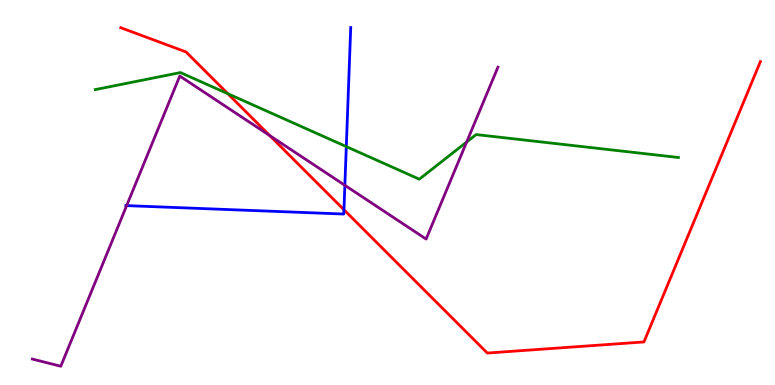[{'lines': ['blue', 'red'], 'intersections': [{'x': 4.44, 'y': 4.55}]}, {'lines': ['green', 'red'], 'intersections': [{'x': 2.94, 'y': 7.57}]}, {'lines': ['purple', 'red'], 'intersections': [{'x': 3.48, 'y': 6.48}]}, {'lines': ['blue', 'green'], 'intersections': [{'x': 4.47, 'y': 6.19}]}, {'lines': ['blue', 'purple'], 'intersections': [{'x': 1.63, 'y': 4.66}, {'x': 4.45, 'y': 5.19}]}, {'lines': ['green', 'purple'], 'intersections': [{'x': 6.02, 'y': 6.31}]}]